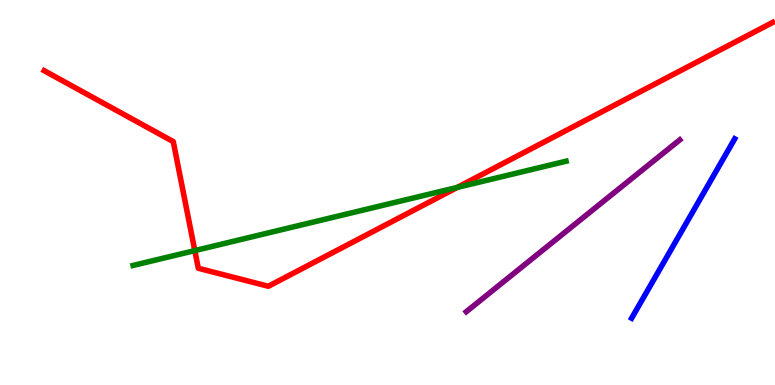[{'lines': ['blue', 'red'], 'intersections': []}, {'lines': ['green', 'red'], 'intersections': [{'x': 2.51, 'y': 3.49}, {'x': 5.9, 'y': 5.13}]}, {'lines': ['purple', 'red'], 'intersections': []}, {'lines': ['blue', 'green'], 'intersections': []}, {'lines': ['blue', 'purple'], 'intersections': []}, {'lines': ['green', 'purple'], 'intersections': []}]